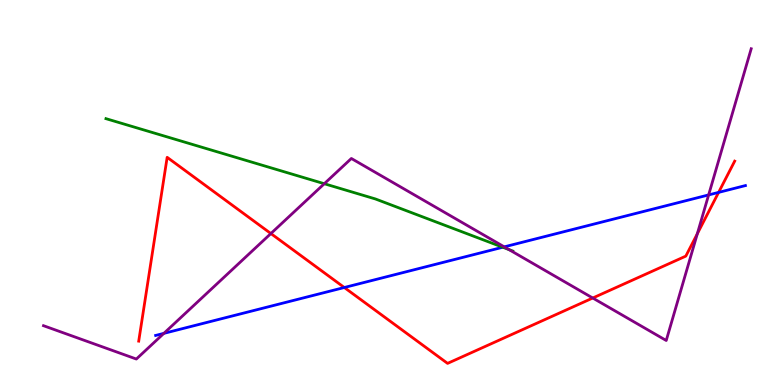[{'lines': ['blue', 'red'], 'intersections': [{'x': 4.44, 'y': 2.53}, {'x': 9.27, 'y': 5.0}]}, {'lines': ['green', 'red'], 'intersections': []}, {'lines': ['purple', 'red'], 'intersections': [{'x': 3.5, 'y': 3.93}, {'x': 7.65, 'y': 2.26}, {'x': 9.0, 'y': 3.93}]}, {'lines': ['blue', 'green'], 'intersections': [{'x': 6.49, 'y': 3.58}]}, {'lines': ['blue', 'purple'], 'intersections': [{'x': 2.11, 'y': 1.34}, {'x': 6.51, 'y': 3.59}, {'x': 9.14, 'y': 4.94}]}, {'lines': ['green', 'purple'], 'intersections': [{'x': 4.18, 'y': 5.23}, {'x': 6.57, 'y': 3.52}]}]